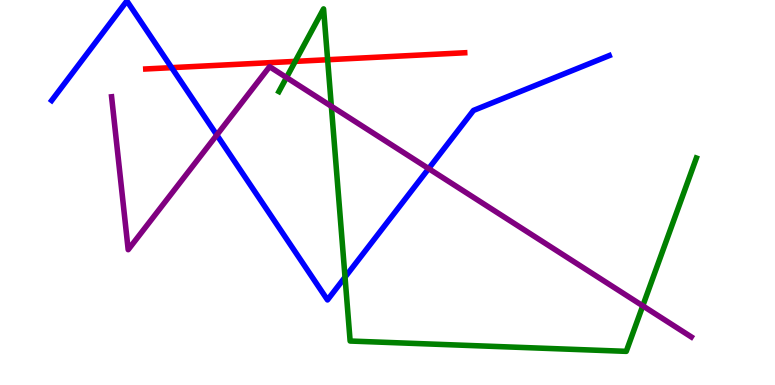[{'lines': ['blue', 'red'], 'intersections': [{'x': 2.21, 'y': 8.24}]}, {'lines': ['green', 'red'], 'intersections': [{'x': 3.81, 'y': 8.41}, {'x': 4.23, 'y': 8.45}]}, {'lines': ['purple', 'red'], 'intersections': []}, {'lines': ['blue', 'green'], 'intersections': [{'x': 4.45, 'y': 2.8}]}, {'lines': ['blue', 'purple'], 'intersections': [{'x': 2.8, 'y': 6.49}, {'x': 5.53, 'y': 5.62}]}, {'lines': ['green', 'purple'], 'intersections': [{'x': 3.7, 'y': 7.99}, {'x': 4.28, 'y': 7.24}, {'x': 8.29, 'y': 2.06}]}]